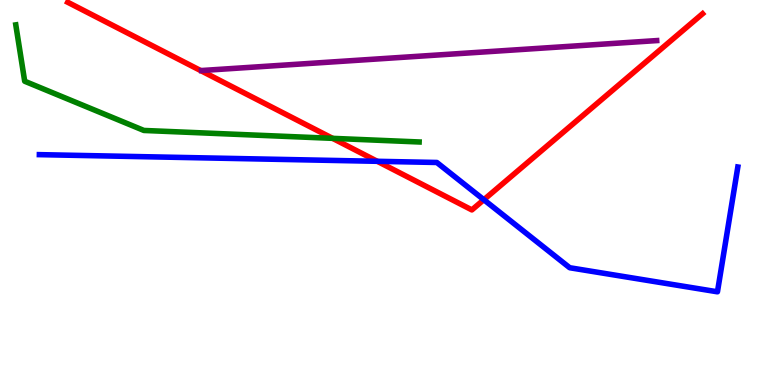[{'lines': ['blue', 'red'], 'intersections': [{'x': 4.87, 'y': 5.81}, {'x': 6.24, 'y': 4.81}]}, {'lines': ['green', 'red'], 'intersections': [{'x': 4.29, 'y': 6.41}]}, {'lines': ['purple', 'red'], 'intersections': []}, {'lines': ['blue', 'green'], 'intersections': []}, {'lines': ['blue', 'purple'], 'intersections': []}, {'lines': ['green', 'purple'], 'intersections': []}]